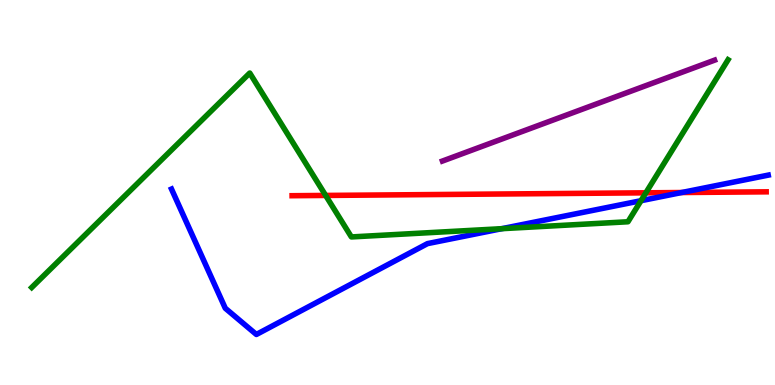[{'lines': ['blue', 'red'], 'intersections': [{'x': 8.8, 'y': 5.0}]}, {'lines': ['green', 'red'], 'intersections': [{'x': 4.2, 'y': 4.92}, {'x': 8.33, 'y': 4.99}]}, {'lines': ['purple', 'red'], 'intersections': []}, {'lines': ['blue', 'green'], 'intersections': [{'x': 6.47, 'y': 4.06}, {'x': 8.27, 'y': 4.79}]}, {'lines': ['blue', 'purple'], 'intersections': []}, {'lines': ['green', 'purple'], 'intersections': []}]